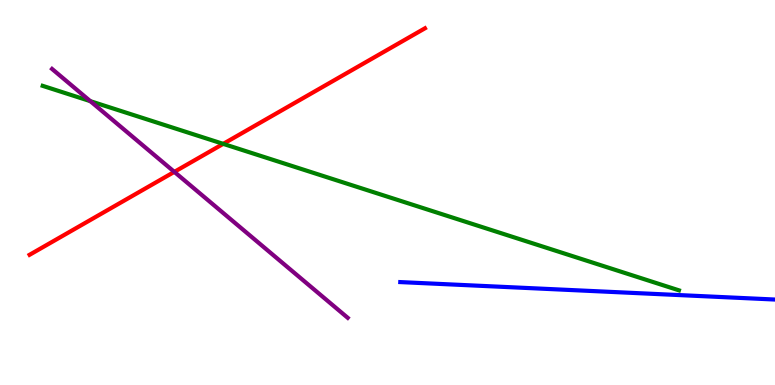[{'lines': ['blue', 'red'], 'intersections': []}, {'lines': ['green', 'red'], 'intersections': [{'x': 2.88, 'y': 6.26}]}, {'lines': ['purple', 'red'], 'intersections': [{'x': 2.25, 'y': 5.54}]}, {'lines': ['blue', 'green'], 'intersections': []}, {'lines': ['blue', 'purple'], 'intersections': []}, {'lines': ['green', 'purple'], 'intersections': [{'x': 1.17, 'y': 7.37}]}]